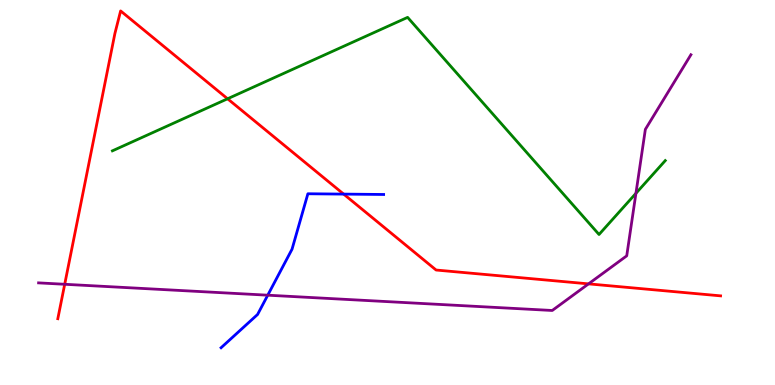[{'lines': ['blue', 'red'], 'intersections': [{'x': 4.43, 'y': 4.96}]}, {'lines': ['green', 'red'], 'intersections': [{'x': 2.94, 'y': 7.43}]}, {'lines': ['purple', 'red'], 'intersections': [{'x': 0.835, 'y': 2.62}, {'x': 7.59, 'y': 2.63}]}, {'lines': ['blue', 'green'], 'intersections': []}, {'lines': ['blue', 'purple'], 'intersections': [{'x': 3.45, 'y': 2.33}]}, {'lines': ['green', 'purple'], 'intersections': [{'x': 8.21, 'y': 4.98}]}]